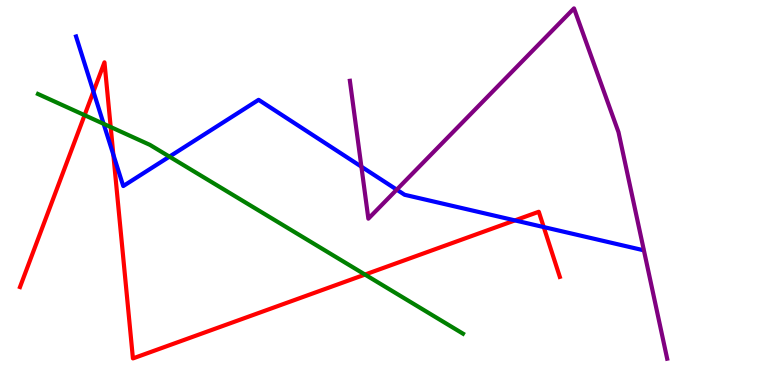[{'lines': ['blue', 'red'], 'intersections': [{'x': 1.21, 'y': 7.62}, {'x': 1.46, 'y': 5.98}, {'x': 6.64, 'y': 4.28}, {'x': 7.02, 'y': 4.1}]}, {'lines': ['green', 'red'], 'intersections': [{'x': 1.09, 'y': 7.01}, {'x': 1.43, 'y': 6.7}, {'x': 4.71, 'y': 2.87}]}, {'lines': ['purple', 'red'], 'intersections': []}, {'lines': ['blue', 'green'], 'intersections': [{'x': 1.34, 'y': 6.78}, {'x': 2.19, 'y': 5.93}]}, {'lines': ['blue', 'purple'], 'intersections': [{'x': 4.66, 'y': 5.67}, {'x': 5.12, 'y': 5.07}]}, {'lines': ['green', 'purple'], 'intersections': []}]